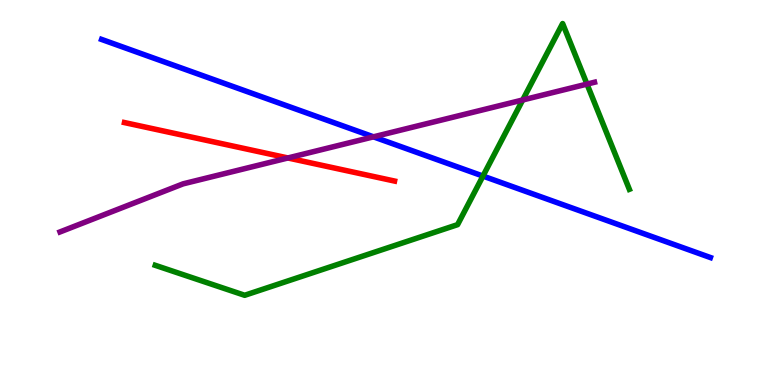[{'lines': ['blue', 'red'], 'intersections': []}, {'lines': ['green', 'red'], 'intersections': []}, {'lines': ['purple', 'red'], 'intersections': [{'x': 3.71, 'y': 5.9}]}, {'lines': ['blue', 'green'], 'intersections': [{'x': 6.23, 'y': 5.43}]}, {'lines': ['blue', 'purple'], 'intersections': [{'x': 4.82, 'y': 6.45}]}, {'lines': ['green', 'purple'], 'intersections': [{'x': 6.74, 'y': 7.4}, {'x': 7.57, 'y': 7.82}]}]